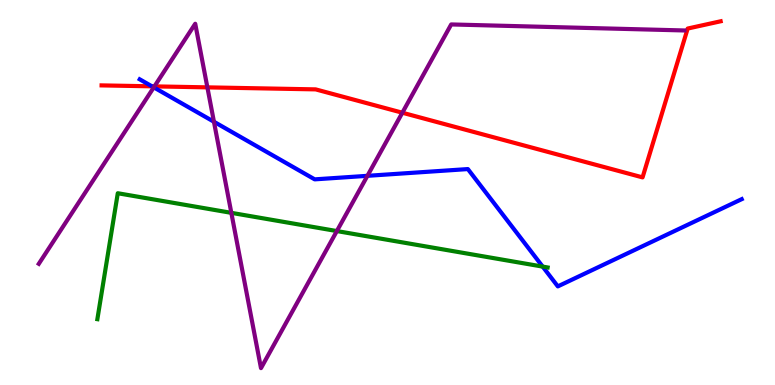[{'lines': ['blue', 'red'], 'intersections': [{'x': 1.96, 'y': 7.76}]}, {'lines': ['green', 'red'], 'intersections': []}, {'lines': ['purple', 'red'], 'intersections': [{'x': 1.99, 'y': 7.76}, {'x': 2.68, 'y': 7.73}, {'x': 5.19, 'y': 7.07}]}, {'lines': ['blue', 'green'], 'intersections': [{'x': 7.0, 'y': 3.08}]}, {'lines': ['blue', 'purple'], 'intersections': [{'x': 1.98, 'y': 7.73}, {'x': 2.76, 'y': 6.84}, {'x': 4.74, 'y': 5.43}]}, {'lines': ['green', 'purple'], 'intersections': [{'x': 2.98, 'y': 4.47}, {'x': 4.35, 'y': 4.0}]}]